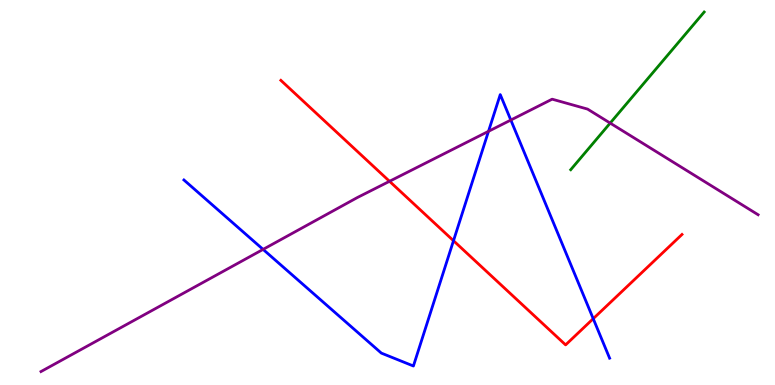[{'lines': ['blue', 'red'], 'intersections': [{'x': 5.85, 'y': 3.75}, {'x': 7.65, 'y': 1.72}]}, {'lines': ['green', 'red'], 'intersections': []}, {'lines': ['purple', 'red'], 'intersections': [{'x': 5.03, 'y': 5.29}]}, {'lines': ['blue', 'green'], 'intersections': []}, {'lines': ['blue', 'purple'], 'intersections': [{'x': 3.39, 'y': 3.52}, {'x': 6.3, 'y': 6.59}, {'x': 6.59, 'y': 6.88}]}, {'lines': ['green', 'purple'], 'intersections': [{'x': 7.87, 'y': 6.8}]}]